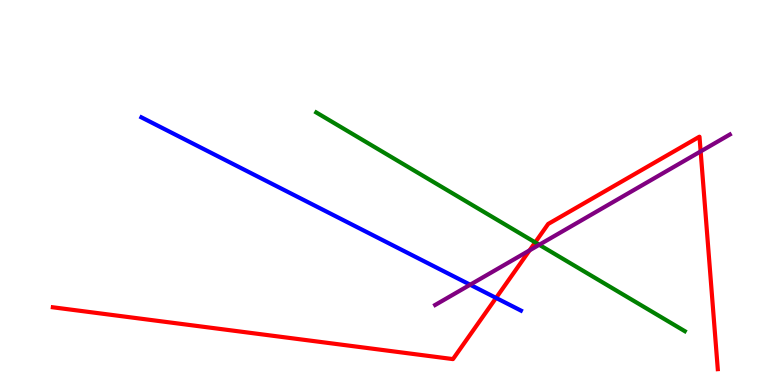[{'lines': ['blue', 'red'], 'intersections': [{'x': 6.4, 'y': 2.26}]}, {'lines': ['green', 'red'], 'intersections': [{'x': 6.91, 'y': 3.7}]}, {'lines': ['purple', 'red'], 'intersections': [{'x': 6.83, 'y': 3.5}, {'x': 9.04, 'y': 6.07}]}, {'lines': ['blue', 'green'], 'intersections': []}, {'lines': ['blue', 'purple'], 'intersections': [{'x': 6.07, 'y': 2.6}]}, {'lines': ['green', 'purple'], 'intersections': [{'x': 6.96, 'y': 3.64}]}]